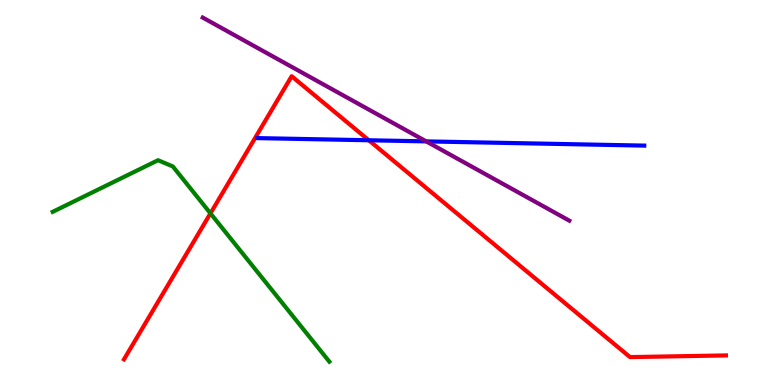[{'lines': ['blue', 'red'], 'intersections': [{'x': 4.76, 'y': 6.36}]}, {'lines': ['green', 'red'], 'intersections': [{'x': 2.72, 'y': 4.46}]}, {'lines': ['purple', 'red'], 'intersections': []}, {'lines': ['blue', 'green'], 'intersections': []}, {'lines': ['blue', 'purple'], 'intersections': [{'x': 5.5, 'y': 6.33}]}, {'lines': ['green', 'purple'], 'intersections': []}]